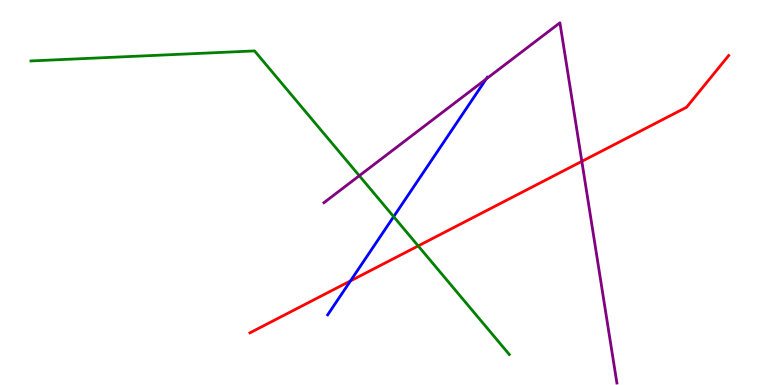[{'lines': ['blue', 'red'], 'intersections': [{'x': 4.52, 'y': 2.7}]}, {'lines': ['green', 'red'], 'intersections': [{'x': 5.4, 'y': 3.61}]}, {'lines': ['purple', 'red'], 'intersections': [{'x': 7.51, 'y': 5.81}]}, {'lines': ['blue', 'green'], 'intersections': [{'x': 5.08, 'y': 4.37}]}, {'lines': ['blue', 'purple'], 'intersections': [{'x': 6.27, 'y': 7.95}]}, {'lines': ['green', 'purple'], 'intersections': [{'x': 4.64, 'y': 5.44}]}]